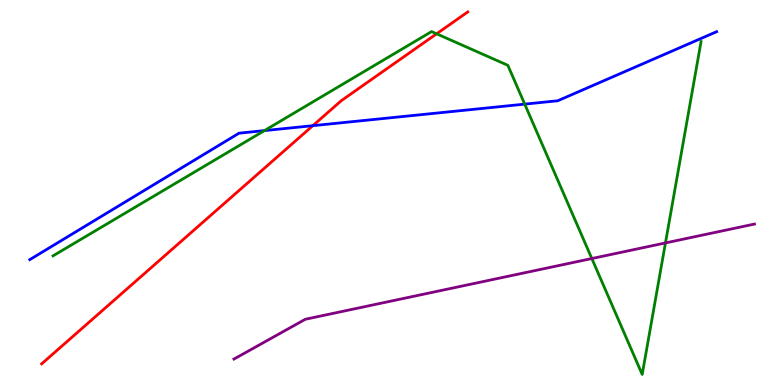[{'lines': ['blue', 'red'], 'intersections': [{'x': 4.04, 'y': 6.74}]}, {'lines': ['green', 'red'], 'intersections': [{'x': 5.63, 'y': 9.12}]}, {'lines': ['purple', 'red'], 'intersections': []}, {'lines': ['blue', 'green'], 'intersections': [{'x': 3.41, 'y': 6.61}, {'x': 6.77, 'y': 7.3}]}, {'lines': ['blue', 'purple'], 'intersections': []}, {'lines': ['green', 'purple'], 'intersections': [{'x': 7.64, 'y': 3.28}, {'x': 8.59, 'y': 3.69}]}]